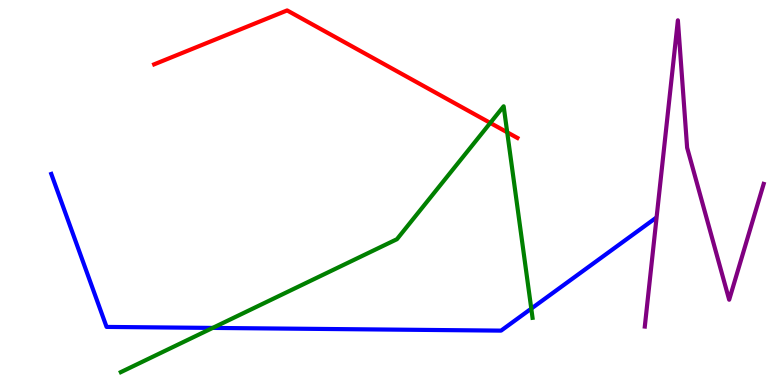[{'lines': ['blue', 'red'], 'intersections': []}, {'lines': ['green', 'red'], 'intersections': [{'x': 6.33, 'y': 6.81}, {'x': 6.54, 'y': 6.56}]}, {'lines': ['purple', 'red'], 'intersections': []}, {'lines': ['blue', 'green'], 'intersections': [{'x': 2.74, 'y': 1.48}, {'x': 6.86, 'y': 1.98}]}, {'lines': ['blue', 'purple'], 'intersections': []}, {'lines': ['green', 'purple'], 'intersections': []}]